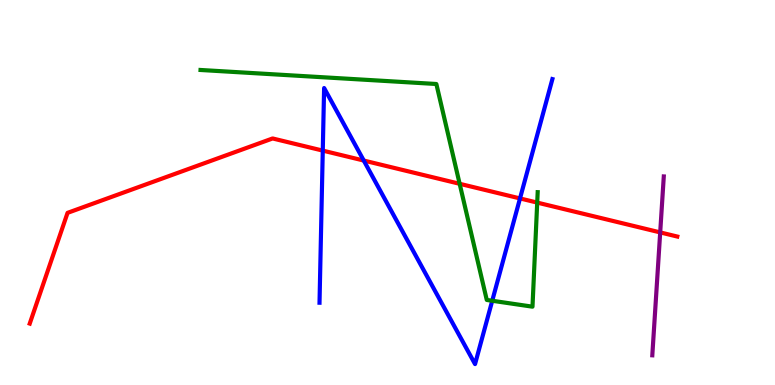[{'lines': ['blue', 'red'], 'intersections': [{'x': 4.16, 'y': 6.09}, {'x': 4.69, 'y': 5.83}, {'x': 6.71, 'y': 4.85}]}, {'lines': ['green', 'red'], 'intersections': [{'x': 5.93, 'y': 5.23}, {'x': 6.93, 'y': 4.74}]}, {'lines': ['purple', 'red'], 'intersections': [{'x': 8.52, 'y': 3.96}]}, {'lines': ['blue', 'green'], 'intersections': [{'x': 6.35, 'y': 2.19}]}, {'lines': ['blue', 'purple'], 'intersections': []}, {'lines': ['green', 'purple'], 'intersections': []}]